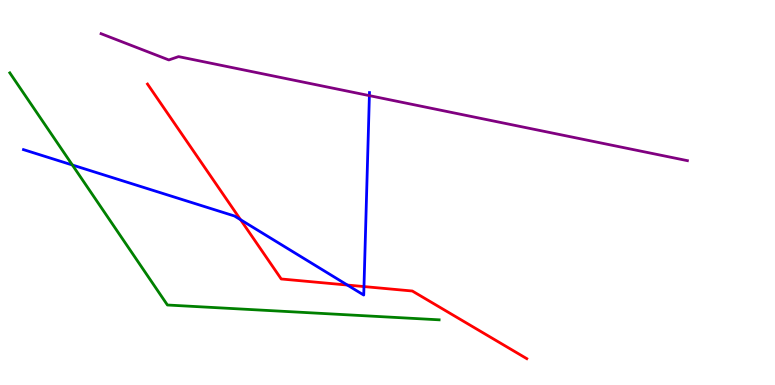[{'lines': ['blue', 'red'], 'intersections': [{'x': 3.1, 'y': 4.29}, {'x': 4.48, 'y': 2.6}, {'x': 4.7, 'y': 2.56}]}, {'lines': ['green', 'red'], 'intersections': []}, {'lines': ['purple', 'red'], 'intersections': []}, {'lines': ['blue', 'green'], 'intersections': [{'x': 0.934, 'y': 5.71}]}, {'lines': ['blue', 'purple'], 'intersections': [{'x': 4.77, 'y': 7.52}]}, {'lines': ['green', 'purple'], 'intersections': []}]